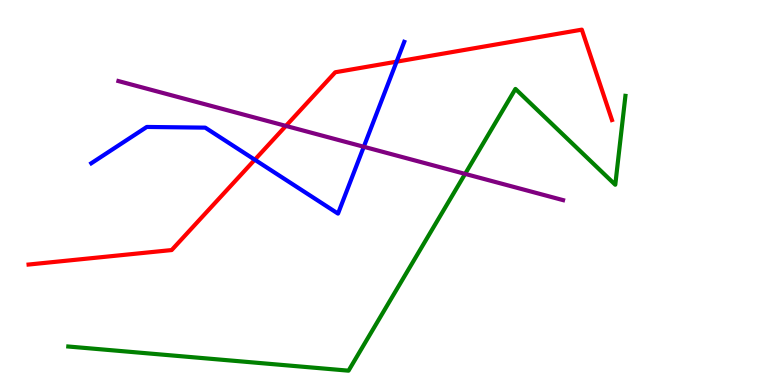[{'lines': ['blue', 'red'], 'intersections': [{'x': 3.29, 'y': 5.85}, {'x': 5.12, 'y': 8.4}]}, {'lines': ['green', 'red'], 'intersections': []}, {'lines': ['purple', 'red'], 'intersections': [{'x': 3.69, 'y': 6.73}]}, {'lines': ['blue', 'green'], 'intersections': []}, {'lines': ['blue', 'purple'], 'intersections': [{'x': 4.69, 'y': 6.19}]}, {'lines': ['green', 'purple'], 'intersections': [{'x': 6.0, 'y': 5.48}]}]